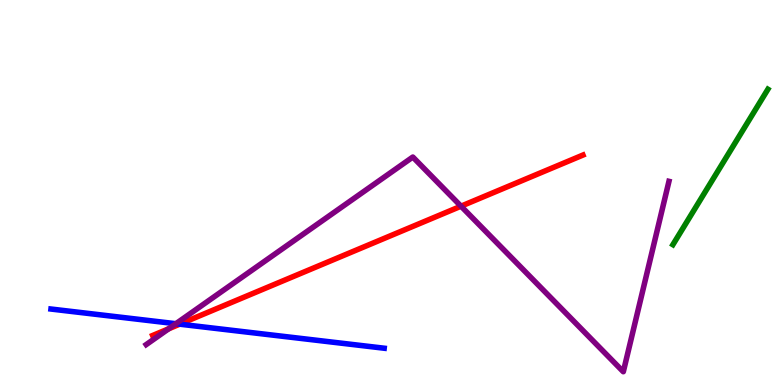[{'lines': ['blue', 'red'], 'intersections': [{'x': 2.32, 'y': 1.58}]}, {'lines': ['green', 'red'], 'intersections': []}, {'lines': ['purple', 'red'], 'intersections': [{'x': 2.18, 'y': 1.46}, {'x': 5.95, 'y': 4.64}]}, {'lines': ['blue', 'green'], 'intersections': []}, {'lines': ['blue', 'purple'], 'intersections': [{'x': 2.27, 'y': 1.59}]}, {'lines': ['green', 'purple'], 'intersections': []}]